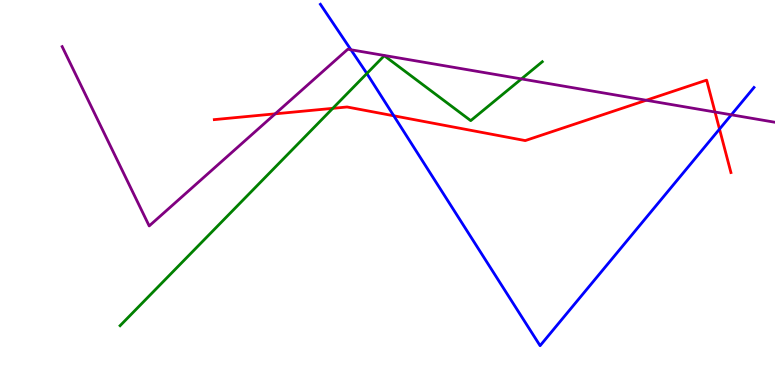[{'lines': ['blue', 'red'], 'intersections': [{'x': 5.08, 'y': 6.99}, {'x': 9.28, 'y': 6.65}]}, {'lines': ['green', 'red'], 'intersections': [{'x': 4.29, 'y': 7.19}]}, {'lines': ['purple', 'red'], 'intersections': [{'x': 3.55, 'y': 7.04}, {'x': 8.34, 'y': 7.4}, {'x': 9.23, 'y': 7.09}]}, {'lines': ['blue', 'green'], 'intersections': [{'x': 4.73, 'y': 8.09}]}, {'lines': ['blue', 'purple'], 'intersections': [{'x': 4.53, 'y': 8.71}, {'x': 9.44, 'y': 7.02}]}, {'lines': ['green', 'purple'], 'intersections': [{'x': 6.73, 'y': 7.95}]}]